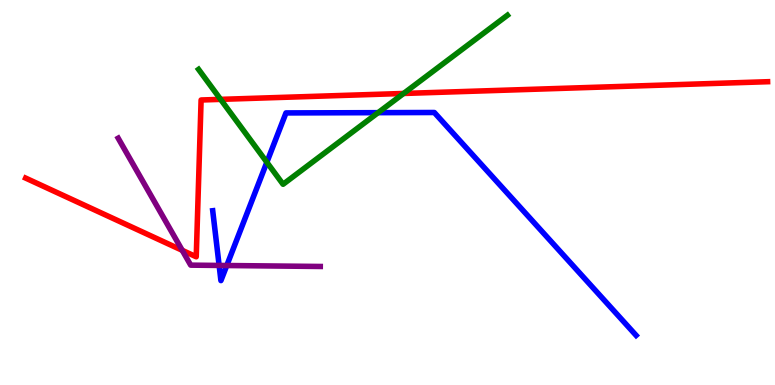[{'lines': ['blue', 'red'], 'intersections': []}, {'lines': ['green', 'red'], 'intersections': [{'x': 2.85, 'y': 7.42}, {'x': 5.21, 'y': 7.57}]}, {'lines': ['purple', 'red'], 'intersections': [{'x': 2.35, 'y': 3.5}]}, {'lines': ['blue', 'green'], 'intersections': [{'x': 3.44, 'y': 5.79}, {'x': 4.88, 'y': 7.07}]}, {'lines': ['blue', 'purple'], 'intersections': [{'x': 2.83, 'y': 3.11}, {'x': 2.93, 'y': 3.1}]}, {'lines': ['green', 'purple'], 'intersections': []}]